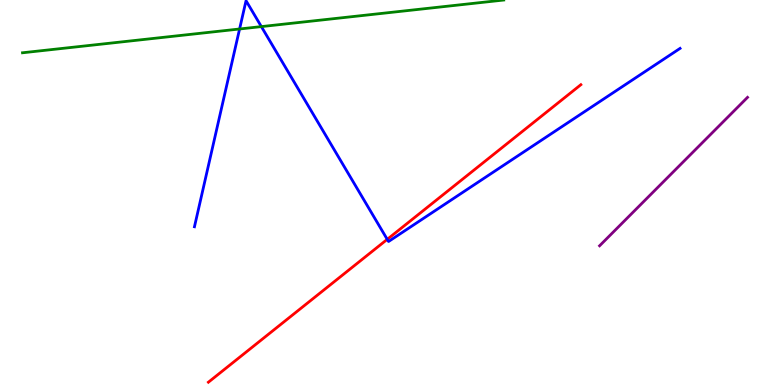[{'lines': ['blue', 'red'], 'intersections': [{'x': 5.0, 'y': 3.78}]}, {'lines': ['green', 'red'], 'intersections': []}, {'lines': ['purple', 'red'], 'intersections': []}, {'lines': ['blue', 'green'], 'intersections': [{'x': 3.09, 'y': 9.25}, {'x': 3.37, 'y': 9.31}]}, {'lines': ['blue', 'purple'], 'intersections': []}, {'lines': ['green', 'purple'], 'intersections': []}]